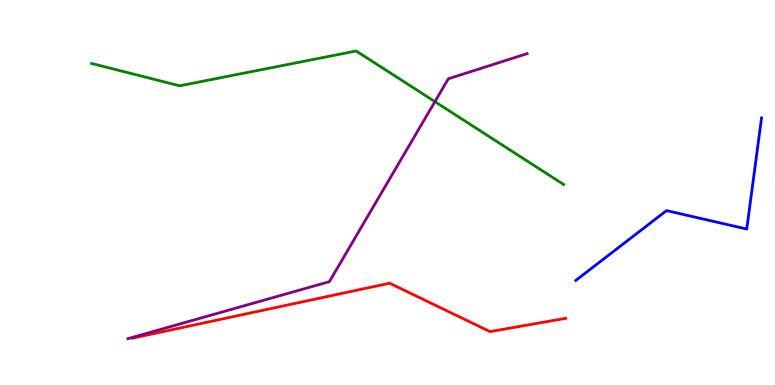[{'lines': ['blue', 'red'], 'intersections': []}, {'lines': ['green', 'red'], 'intersections': []}, {'lines': ['purple', 'red'], 'intersections': []}, {'lines': ['blue', 'green'], 'intersections': []}, {'lines': ['blue', 'purple'], 'intersections': []}, {'lines': ['green', 'purple'], 'intersections': [{'x': 5.61, 'y': 7.36}]}]